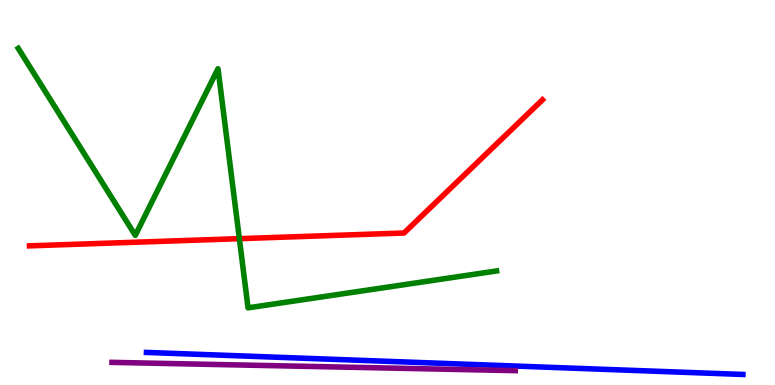[{'lines': ['blue', 'red'], 'intersections': []}, {'lines': ['green', 'red'], 'intersections': [{'x': 3.09, 'y': 3.8}]}, {'lines': ['purple', 'red'], 'intersections': []}, {'lines': ['blue', 'green'], 'intersections': []}, {'lines': ['blue', 'purple'], 'intersections': []}, {'lines': ['green', 'purple'], 'intersections': []}]